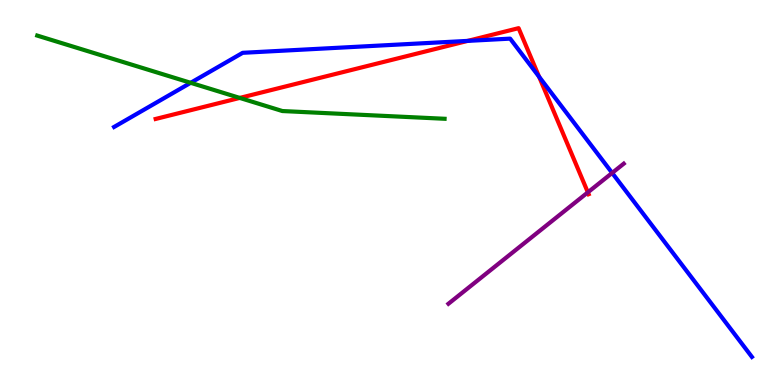[{'lines': ['blue', 'red'], 'intersections': [{'x': 6.04, 'y': 8.94}, {'x': 6.96, 'y': 8.01}]}, {'lines': ['green', 'red'], 'intersections': [{'x': 3.09, 'y': 7.46}]}, {'lines': ['purple', 'red'], 'intersections': [{'x': 7.59, 'y': 5.0}]}, {'lines': ['blue', 'green'], 'intersections': [{'x': 2.46, 'y': 7.85}]}, {'lines': ['blue', 'purple'], 'intersections': [{'x': 7.9, 'y': 5.51}]}, {'lines': ['green', 'purple'], 'intersections': []}]